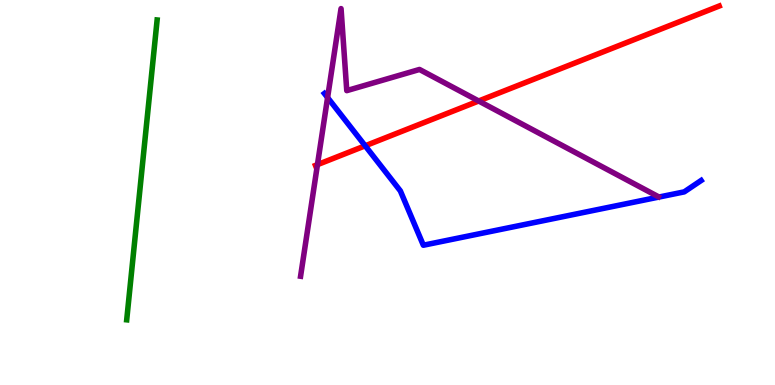[{'lines': ['blue', 'red'], 'intersections': [{'x': 4.71, 'y': 6.21}]}, {'lines': ['green', 'red'], 'intersections': []}, {'lines': ['purple', 'red'], 'intersections': [{'x': 4.1, 'y': 5.72}, {'x': 6.18, 'y': 7.38}]}, {'lines': ['blue', 'green'], 'intersections': []}, {'lines': ['blue', 'purple'], 'intersections': [{'x': 4.23, 'y': 7.47}]}, {'lines': ['green', 'purple'], 'intersections': []}]